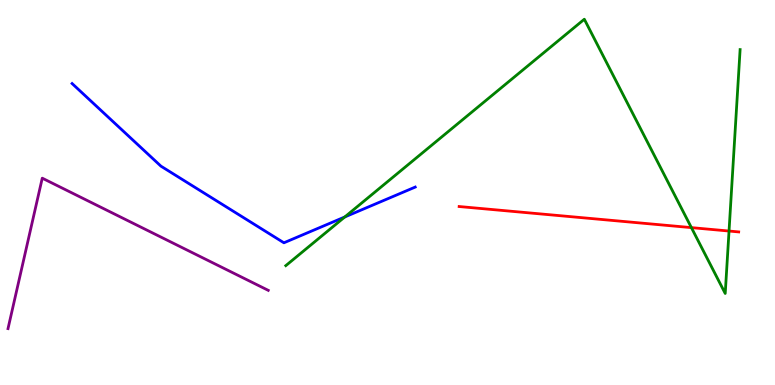[{'lines': ['blue', 'red'], 'intersections': []}, {'lines': ['green', 'red'], 'intersections': [{'x': 8.92, 'y': 4.09}, {'x': 9.41, 'y': 4.0}]}, {'lines': ['purple', 'red'], 'intersections': []}, {'lines': ['blue', 'green'], 'intersections': [{'x': 4.45, 'y': 4.36}]}, {'lines': ['blue', 'purple'], 'intersections': []}, {'lines': ['green', 'purple'], 'intersections': []}]